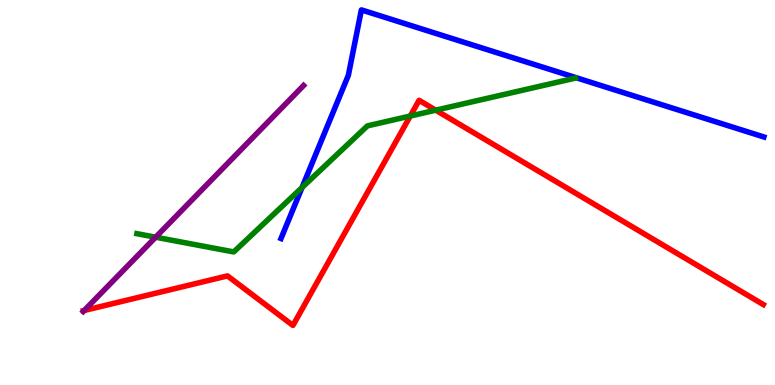[{'lines': ['blue', 'red'], 'intersections': []}, {'lines': ['green', 'red'], 'intersections': [{'x': 5.29, 'y': 6.99}, {'x': 5.62, 'y': 7.14}]}, {'lines': ['purple', 'red'], 'intersections': [{'x': 1.09, 'y': 1.93}]}, {'lines': ['blue', 'green'], 'intersections': [{'x': 3.9, 'y': 5.13}]}, {'lines': ['blue', 'purple'], 'intersections': []}, {'lines': ['green', 'purple'], 'intersections': [{'x': 2.01, 'y': 3.84}]}]